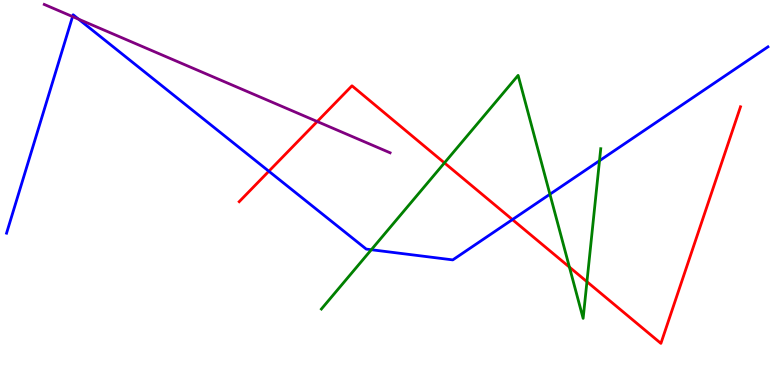[{'lines': ['blue', 'red'], 'intersections': [{'x': 3.47, 'y': 5.55}, {'x': 6.61, 'y': 4.3}]}, {'lines': ['green', 'red'], 'intersections': [{'x': 5.73, 'y': 5.77}, {'x': 7.35, 'y': 3.06}, {'x': 7.57, 'y': 2.68}]}, {'lines': ['purple', 'red'], 'intersections': [{'x': 4.09, 'y': 6.84}]}, {'lines': ['blue', 'green'], 'intersections': [{'x': 4.79, 'y': 3.51}, {'x': 7.1, 'y': 4.96}, {'x': 7.74, 'y': 5.83}]}, {'lines': ['blue', 'purple'], 'intersections': [{'x': 0.936, 'y': 9.57}, {'x': 1.01, 'y': 9.5}]}, {'lines': ['green', 'purple'], 'intersections': []}]